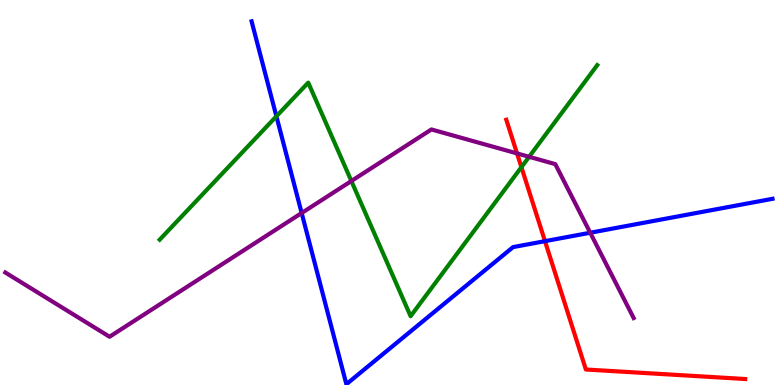[{'lines': ['blue', 'red'], 'intersections': [{'x': 7.03, 'y': 3.74}]}, {'lines': ['green', 'red'], 'intersections': [{'x': 6.73, 'y': 5.66}]}, {'lines': ['purple', 'red'], 'intersections': [{'x': 6.67, 'y': 6.02}]}, {'lines': ['blue', 'green'], 'intersections': [{'x': 3.57, 'y': 6.98}]}, {'lines': ['blue', 'purple'], 'intersections': [{'x': 3.89, 'y': 4.47}, {'x': 7.62, 'y': 3.95}]}, {'lines': ['green', 'purple'], 'intersections': [{'x': 4.53, 'y': 5.3}, {'x': 6.83, 'y': 5.93}]}]